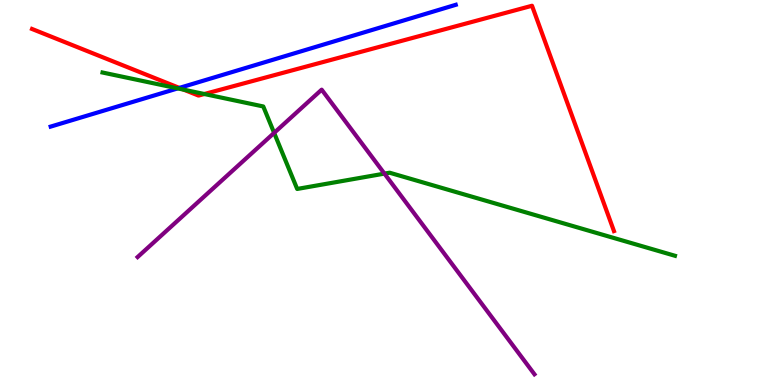[{'lines': ['blue', 'red'], 'intersections': [{'x': 2.31, 'y': 7.72}]}, {'lines': ['green', 'red'], 'intersections': [{'x': 2.37, 'y': 7.67}, {'x': 2.64, 'y': 7.56}]}, {'lines': ['purple', 'red'], 'intersections': []}, {'lines': ['blue', 'green'], 'intersections': [{'x': 2.29, 'y': 7.7}]}, {'lines': ['blue', 'purple'], 'intersections': []}, {'lines': ['green', 'purple'], 'intersections': [{'x': 3.54, 'y': 6.55}, {'x': 4.96, 'y': 5.49}]}]